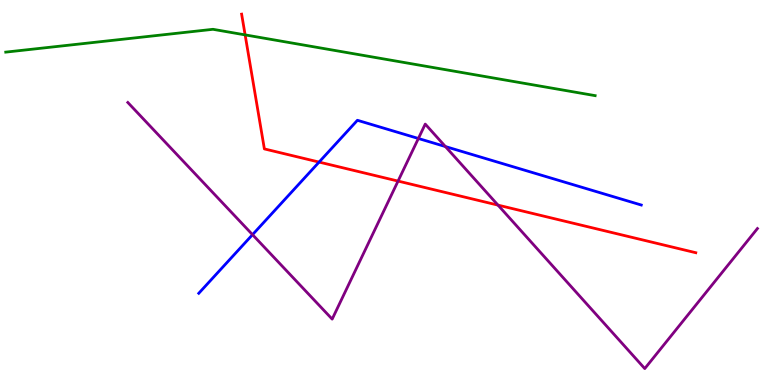[{'lines': ['blue', 'red'], 'intersections': [{'x': 4.12, 'y': 5.79}]}, {'lines': ['green', 'red'], 'intersections': [{'x': 3.16, 'y': 9.09}]}, {'lines': ['purple', 'red'], 'intersections': [{'x': 5.14, 'y': 5.3}, {'x': 6.43, 'y': 4.67}]}, {'lines': ['blue', 'green'], 'intersections': []}, {'lines': ['blue', 'purple'], 'intersections': [{'x': 3.26, 'y': 3.9}, {'x': 5.4, 'y': 6.4}, {'x': 5.75, 'y': 6.19}]}, {'lines': ['green', 'purple'], 'intersections': []}]